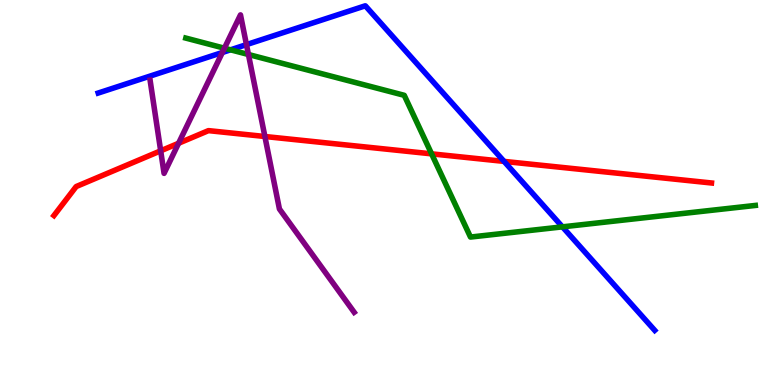[{'lines': ['blue', 'red'], 'intersections': [{'x': 6.5, 'y': 5.81}]}, {'lines': ['green', 'red'], 'intersections': [{'x': 5.57, 'y': 6.0}]}, {'lines': ['purple', 'red'], 'intersections': [{'x': 2.07, 'y': 6.08}, {'x': 2.3, 'y': 6.28}, {'x': 3.42, 'y': 6.45}]}, {'lines': ['blue', 'green'], 'intersections': [{'x': 2.97, 'y': 8.71}, {'x': 7.26, 'y': 4.11}]}, {'lines': ['blue', 'purple'], 'intersections': [{'x': 2.87, 'y': 8.64}, {'x': 3.18, 'y': 8.84}]}, {'lines': ['green', 'purple'], 'intersections': [{'x': 2.9, 'y': 8.75}, {'x': 3.21, 'y': 8.58}]}]